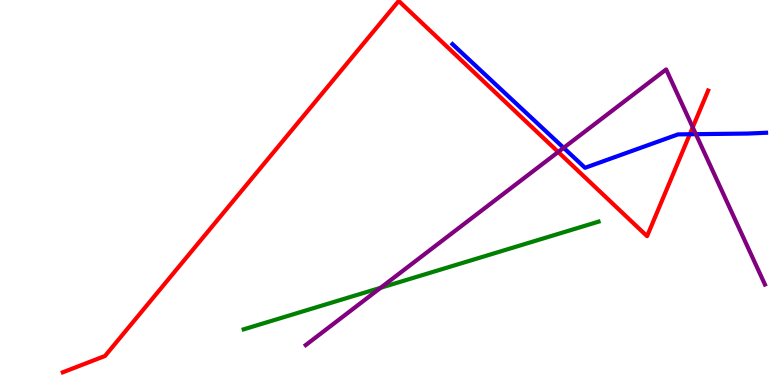[{'lines': ['blue', 'red'], 'intersections': [{'x': 8.9, 'y': 6.51}]}, {'lines': ['green', 'red'], 'intersections': []}, {'lines': ['purple', 'red'], 'intersections': [{'x': 7.2, 'y': 6.05}, {'x': 8.94, 'y': 6.69}]}, {'lines': ['blue', 'green'], 'intersections': []}, {'lines': ['blue', 'purple'], 'intersections': [{'x': 7.27, 'y': 6.16}, {'x': 8.98, 'y': 6.52}]}, {'lines': ['green', 'purple'], 'intersections': [{'x': 4.91, 'y': 2.53}]}]